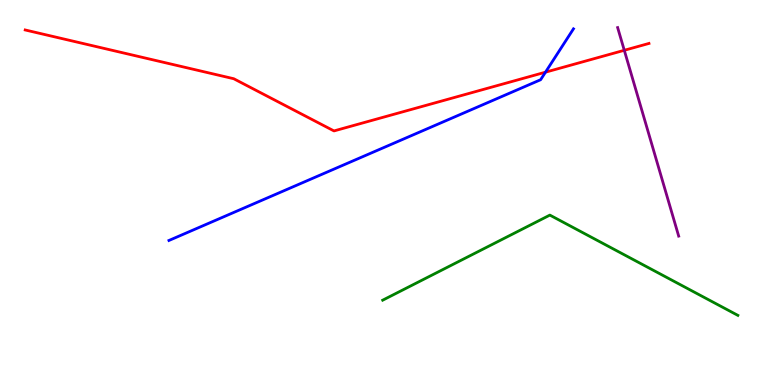[{'lines': ['blue', 'red'], 'intersections': [{'x': 7.04, 'y': 8.13}]}, {'lines': ['green', 'red'], 'intersections': []}, {'lines': ['purple', 'red'], 'intersections': [{'x': 8.06, 'y': 8.69}]}, {'lines': ['blue', 'green'], 'intersections': []}, {'lines': ['blue', 'purple'], 'intersections': []}, {'lines': ['green', 'purple'], 'intersections': []}]